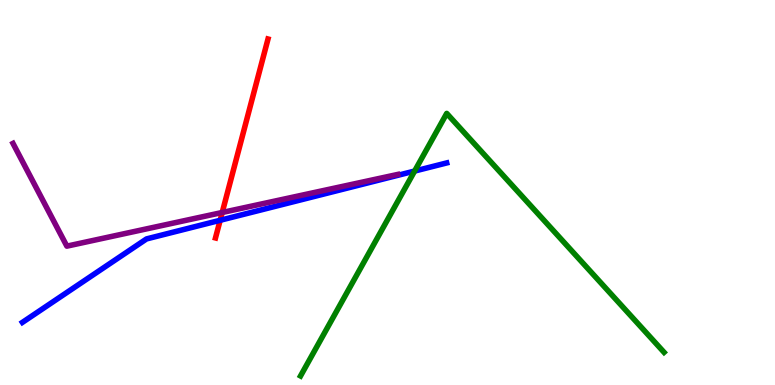[{'lines': ['blue', 'red'], 'intersections': [{'x': 2.84, 'y': 4.28}]}, {'lines': ['green', 'red'], 'intersections': []}, {'lines': ['purple', 'red'], 'intersections': [{'x': 2.87, 'y': 4.48}]}, {'lines': ['blue', 'green'], 'intersections': [{'x': 5.35, 'y': 5.56}]}, {'lines': ['blue', 'purple'], 'intersections': []}, {'lines': ['green', 'purple'], 'intersections': []}]